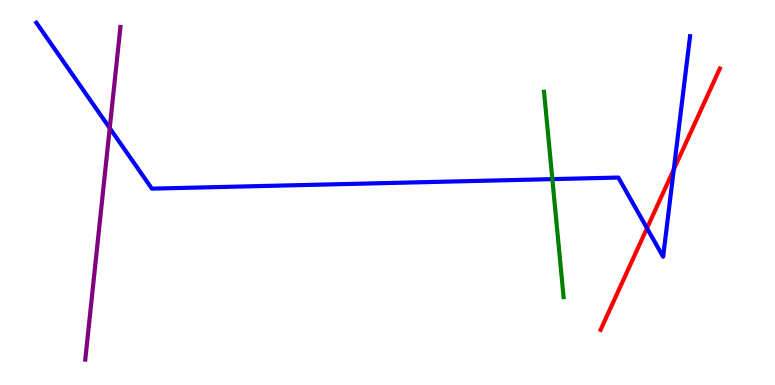[{'lines': ['blue', 'red'], 'intersections': [{'x': 8.35, 'y': 4.07}, {'x': 8.69, 'y': 5.6}]}, {'lines': ['green', 'red'], 'intersections': []}, {'lines': ['purple', 'red'], 'intersections': []}, {'lines': ['blue', 'green'], 'intersections': [{'x': 7.13, 'y': 5.35}]}, {'lines': ['blue', 'purple'], 'intersections': [{'x': 1.42, 'y': 6.67}]}, {'lines': ['green', 'purple'], 'intersections': []}]